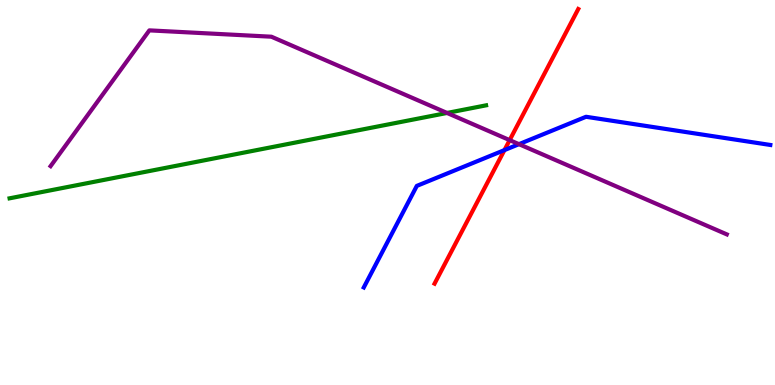[{'lines': ['blue', 'red'], 'intersections': [{'x': 6.51, 'y': 6.1}]}, {'lines': ['green', 'red'], 'intersections': []}, {'lines': ['purple', 'red'], 'intersections': [{'x': 6.58, 'y': 6.36}]}, {'lines': ['blue', 'green'], 'intersections': []}, {'lines': ['blue', 'purple'], 'intersections': [{'x': 6.7, 'y': 6.26}]}, {'lines': ['green', 'purple'], 'intersections': [{'x': 5.77, 'y': 7.07}]}]